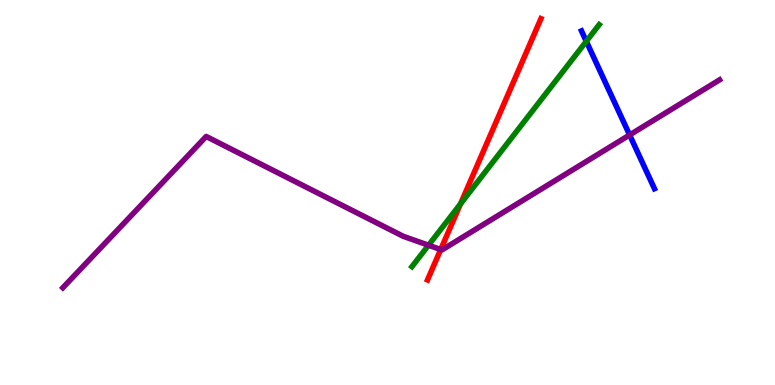[{'lines': ['blue', 'red'], 'intersections': []}, {'lines': ['green', 'red'], 'intersections': [{'x': 5.94, 'y': 4.7}]}, {'lines': ['purple', 'red'], 'intersections': [{'x': 5.69, 'y': 3.52}]}, {'lines': ['blue', 'green'], 'intersections': [{'x': 7.57, 'y': 8.93}]}, {'lines': ['blue', 'purple'], 'intersections': [{'x': 8.12, 'y': 6.49}]}, {'lines': ['green', 'purple'], 'intersections': [{'x': 5.53, 'y': 3.63}]}]